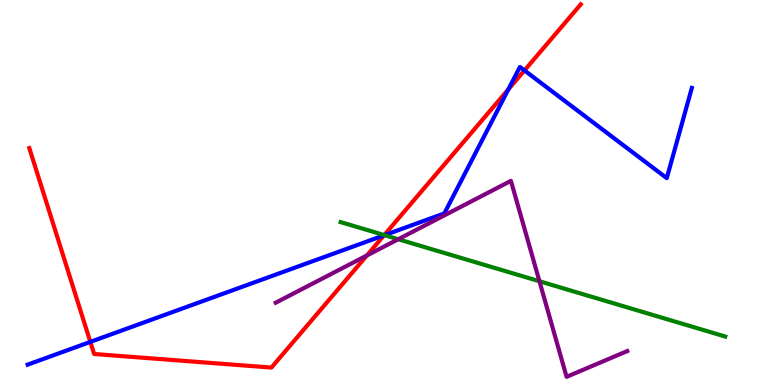[{'lines': ['blue', 'red'], 'intersections': [{'x': 1.17, 'y': 1.12}, {'x': 4.96, 'y': 3.89}, {'x': 6.56, 'y': 7.68}, {'x': 6.77, 'y': 8.17}]}, {'lines': ['green', 'red'], 'intersections': [{'x': 4.96, 'y': 3.89}]}, {'lines': ['purple', 'red'], 'intersections': [{'x': 4.73, 'y': 3.36}]}, {'lines': ['blue', 'green'], 'intersections': [{'x': 4.96, 'y': 3.89}]}, {'lines': ['blue', 'purple'], 'intersections': []}, {'lines': ['green', 'purple'], 'intersections': [{'x': 5.14, 'y': 3.79}, {'x': 6.96, 'y': 2.69}]}]